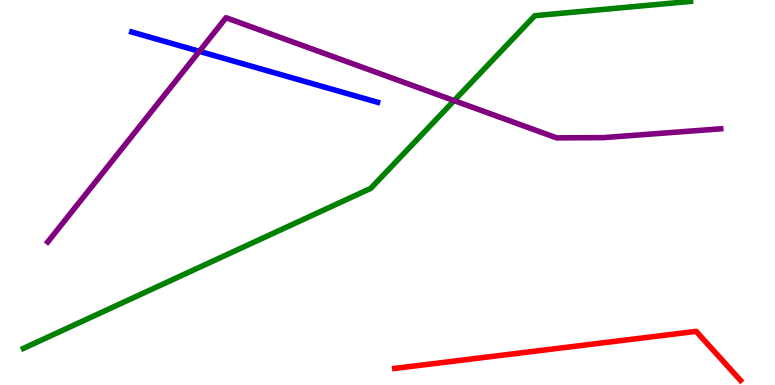[{'lines': ['blue', 'red'], 'intersections': []}, {'lines': ['green', 'red'], 'intersections': []}, {'lines': ['purple', 'red'], 'intersections': []}, {'lines': ['blue', 'green'], 'intersections': []}, {'lines': ['blue', 'purple'], 'intersections': [{'x': 2.57, 'y': 8.67}]}, {'lines': ['green', 'purple'], 'intersections': [{'x': 5.86, 'y': 7.39}]}]